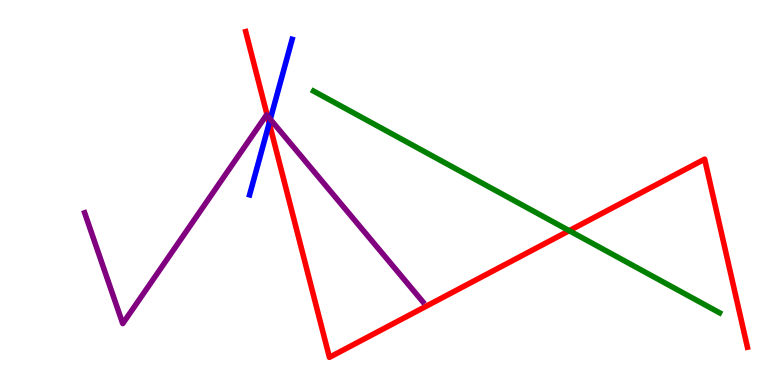[{'lines': ['blue', 'red'], 'intersections': [{'x': 3.47, 'y': 6.8}]}, {'lines': ['green', 'red'], 'intersections': [{'x': 7.34, 'y': 4.01}]}, {'lines': ['purple', 'red'], 'intersections': [{'x': 3.45, 'y': 6.99}]}, {'lines': ['blue', 'green'], 'intersections': []}, {'lines': ['blue', 'purple'], 'intersections': [{'x': 3.49, 'y': 6.9}]}, {'lines': ['green', 'purple'], 'intersections': []}]